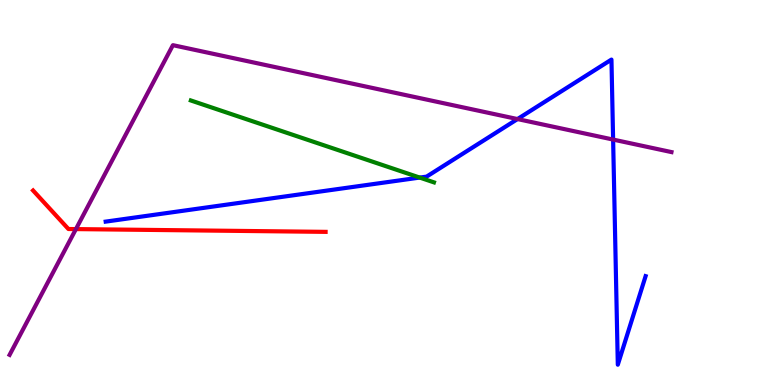[{'lines': ['blue', 'red'], 'intersections': []}, {'lines': ['green', 'red'], 'intersections': []}, {'lines': ['purple', 'red'], 'intersections': [{'x': 0.98, 'y': 4.05}]}, {'lines': ['blue', 'green'], 'intersections': [{'x': 5.42, 'y': 5.39}]}, {'lines': ['blue', 'purple'], 'intersections': [{'x': 6.68, 'y': 6.91}, {'x': 7.91, 'y': 6.37}]}, {'lines': ['green', 'purple'], 'intersections': []}]